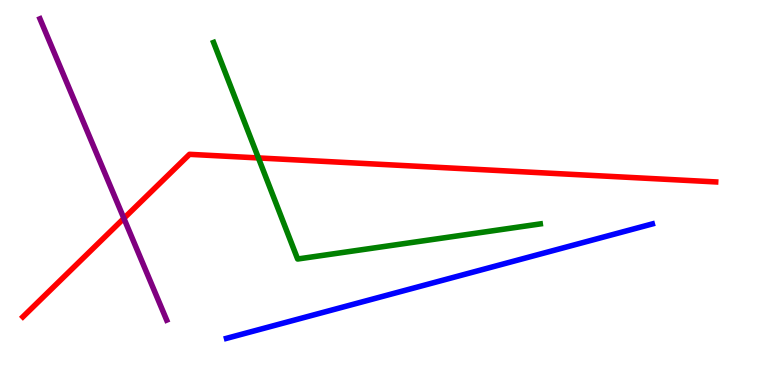[{'lines': ['blue', 'red'], 'intersections': []}, {'lines': ['green', 'red'], 'intersections': [{'x': 3.33, 'y': 5.9}]}, {'lines': ['purple', 'red'], 'intersections': [{'x': 1.6, 'y': 4.33}]}, {'lines': ['blue', 'green'], 'intersections': []}, {'lines': ['blue', 'purple'], 'intersections': []}, {'lines': ['green', 'purple'], 'intersections': []}]